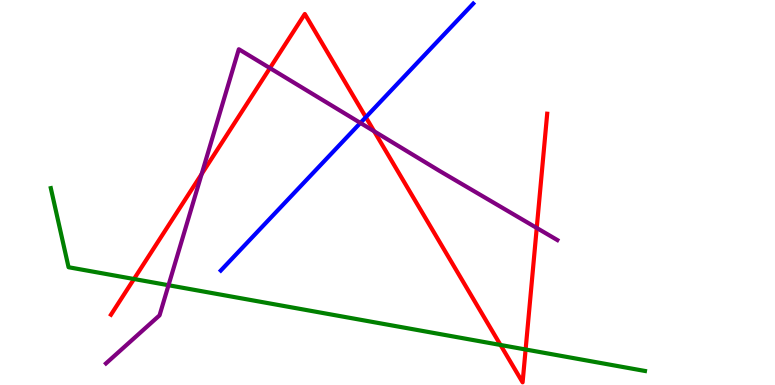[{'lines': ['blue', 'red'], 'intersections': [{'x': 4.72, 'y': 6.96}]}, {'lines': ['green', 'red'], 'intersections': [{'x': 1.73, 'y': 2.75}, {'x': 6.46, 'y': 1.04}, {'x': 6.78, 'y': 0.922}]}, {'lines': ['purple', 'red'], 'intersections': [{'x': 2.6, 'y': 5.48}, {'x': 3.48, 'y': 8.23}, {'x': 4.83, 'y': 6.59}, {'x': 6.93, 'y': 4.08}]}, {'lines': ['blue', 'green'], 'intersections': []}, {'lines': ['blue', 'purple'], 'intersections': [{'x': 4.65, 'y': 6.81}]}, {'lines': ['green', 'purple'], 'intersections': [{'x': 2.17, 'y': 2.59}]}]